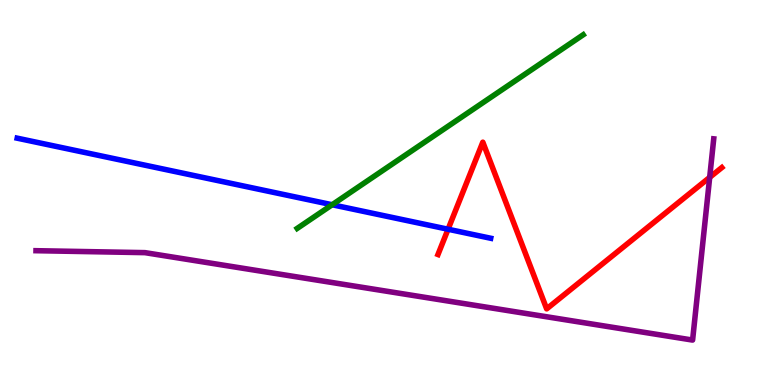[{'lines': ['blue', 'red'], 'intersections': [{'x': 5.78, 'y': 4.05}]}, {'lines': ['green', 'red'], 'intersections': []}, {'lines': ['purple', 'red'], 'intersections': [{'x': 9.16, 'y': 5.39}]}, {'lines': ['blue', 'green'], 'intersections': [{'x': 4.29, 'y': 4.68}]}, {'lines': ['blue', 'purple'], 'intersections': []}, {'lines': ['green', 'purple'], 'intersections': []}]